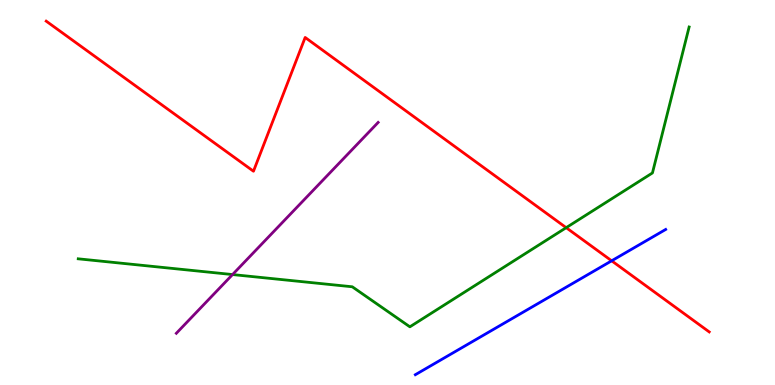[{'lines': ['blue', 'red'], 'intersections': [{'x': 7.89, 'y': 3.23}]}, {'lines': ['green', 'red'], 'intersections': [{'x': 7.31, 'y': 4.09}]}, {'lines': ['purple', 'red'], 'intersections': []}, {'lines': ['blue', 'green'], 'intersections': []}, {'lines': ['blue', 'purple'], 'intersections': []}, {'lines': ['green', 'purple'], 'intersections': [{'x': 3.0, 'y': 2.87}]}]